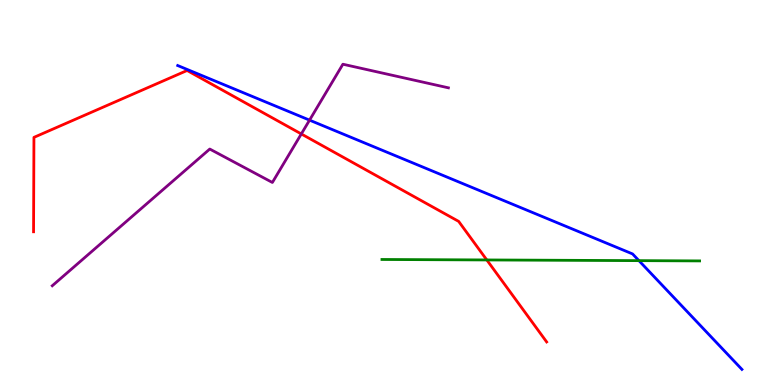[{'lines': ['blue', 'red'], 'intersections': []}, {'lines': ['green', 'red'], 'intersections': [{'x': 6.28, 'y': 3.25}]}, {'lines': ['purple', 'red'], 'intersections': [{'x': 3.89, 'y': 6.52}]}, {'lines': ['blue', 'green'], 'intersections': [{'x': 8.24, 'y': 3.23}]}, {'lines': ['blue', 'purple'], 'intersections': [{'x': 3.99, 'y': 6.88}]}, {'lines': ['green', 'purple'], 'intersections': []}]